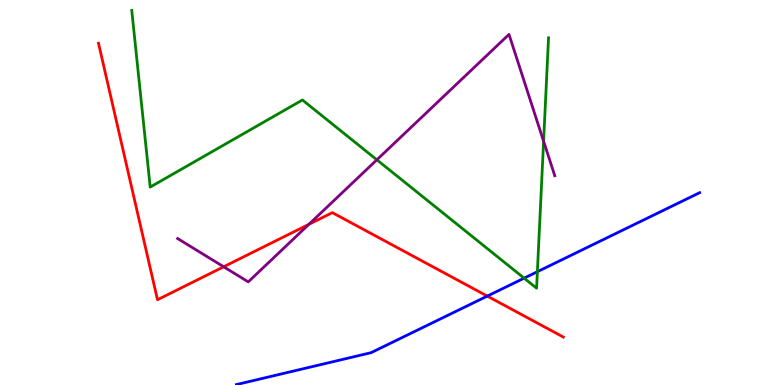[{'lines': ['blue', 'red'], 'intersections': [{'x': 6.29, 'y': 2.31}]}, {'lines': ['green', 'red'], 'intersections': []}, {'lines': ['purple', 'red'], 'intersections': [{'x': 2.89, 'y': 3.07}, {'x': 3.99, 'y': 4.17}]}, {'lines': ['blue', 'green'], 'intersections': [{'x': 6.76, 'y': 2.78}, {'x': 6.93, 'y': 2.94}]}, {'lines': ['blue', 'purple'], 'intersections': []}, {'lines': ['green', 'purple'], 'intersections': [{'x': 4.86, 'y': 5.85}, {'x': 7.01, 'y': 6.33}]}]